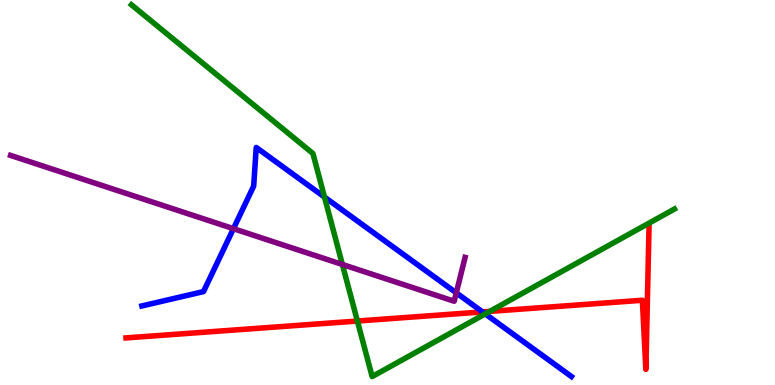[{'lines': ['blue', 'red'], 'intersections': [{'x': 6.23, 'y': 1.9}]}, {'lines': ['green', 'red'], 'intersections': [{'x': 4.61, 'y': 1.66}, {'x': 6.32, 'y': 1.91}]}, {'lines': ['purple', 'red'], 'intersections': []}, {'lines': ['blue', 'green'], 'intersections': [{'x': 4.19, 'y': 4.88}, {'x': 6.26, 'y': 1.85}]}, {'lines': ['blue', 'purple'], 'intersections': [{'x': 3.01, 'y': 4.06}, {'x': 5.89, 'y': 2.39}]}, {'lines': ['green', 'purple'], 'intersections': [{'x': 4.42, 'y': 3.13}]}]